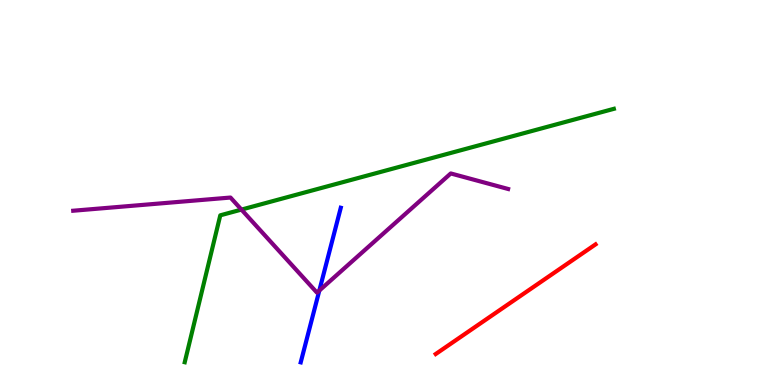[{'lines': ['blue', 'red'], 'intersections': []}, {'lines': ['green', 'red'], 'intersections': []}, {'lines': ['purple', 'red'], 'intersections': []}, {'lines': ['blue', 'green'], 'intersections': []}, {'lines': ['blue', 'purple'], 'intersections': [{'x': 4.12, 'y': 2.45}]}, {'lines': ['green', 'purple'], 'intersections': [{'x': 3.12, 'y': 4.56}]}]